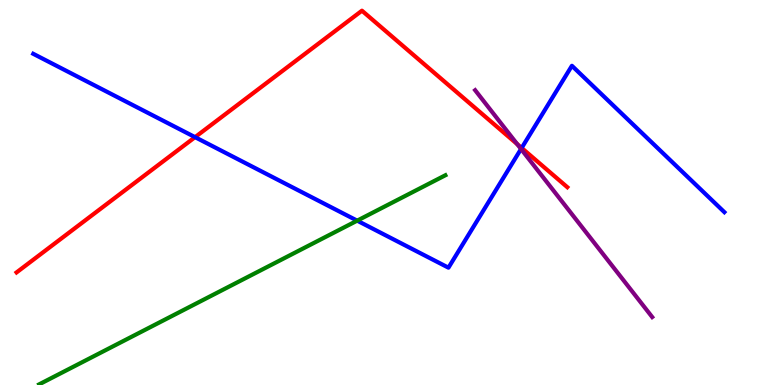[{'lines': ['blue', 'red'], 'intersections': [{'x': 2.52, 'y': 6.44}, {'x': 6.73, 'y': 6.16}]}, {'lines': ['green', 'red'], 'intersections': []}, {'lines': ['purple', 'red'], 'intersections': [{'x': 6.67, 'y': 6.26}]}, {'lines': ['blue', 'green'], 'intersections': [{'x': 4.61, 'y': 4.27}]}, {'lines': ['blue', 'purple'], 'intersections': [{'x': 6.72, 'y': 6.13}]}, {'lines': ['green', 'purple'], 'intersections': []}]